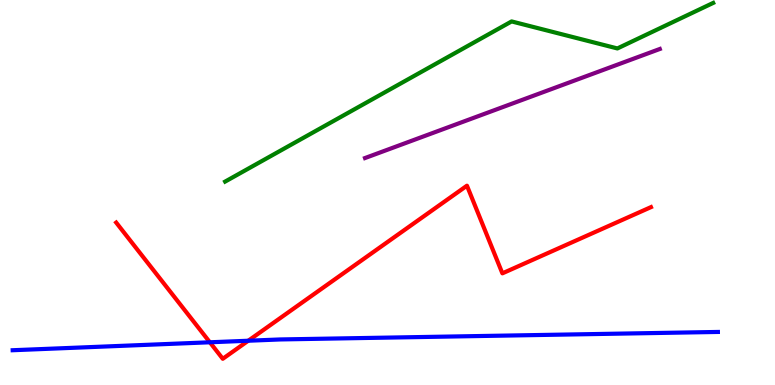[{'lines': ['blue', 'red'], 'intersections': [{'x': 2.71, 'y': 1.11}, {'x': 3.2, 'y': 1.15}]}, {'lines': ['green', 'red'], 'intersections': []}, {'lines': ['purple', 'red'], 'intersections': []}, {'lines': ['blue', 'green'], 'intersections': []}, {'lines': ['blue', 'purple'], 'intersections': []}, {'lines': ['green', 'purple'], 'intersections': []}]